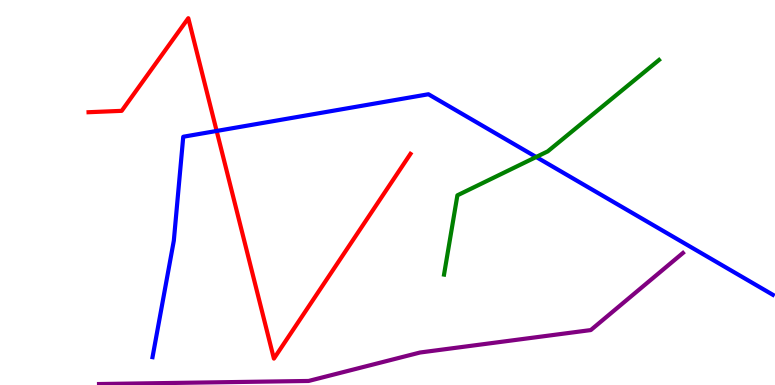[{'lines': ['blue', 'red'], 'intersections': [{'x': 2.8, 'y': 6.6}]}, {'lines': ['green', 'red'], 'intersections': []}, {'lines': ['purple', 'red'], 'intersections': []}, {'lines': ['blue', 'green'], 'intersections': [{'x': 6.92, 'y': 5.92}]}, {'lines': ['blue', 'purple'], 'intersections': []}, {'lines': ['green', 'purple'], 'intersections': []}]